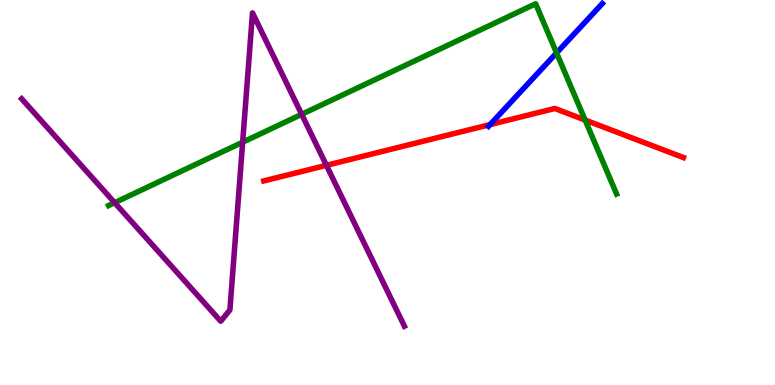[{'lines': ['blue', 'red'], 'intersections': [{'x': 6.32, 'y': 6.76}]}, {'lines': ['green', 'red'], 'intersections': [{'x': 7.55, 'y': 6.88}]}, {'lines': ['purple', 'red'], 'intersections': [{'x': 4.21, 'y': 5.71}]}, {'lines': ['blue', 'green'], 'intersections': [{'x': 7.18, 'y': 8.63}]}, {'lines': ['blue', 'purple'], 'intersections': []}, {'lines': ['green', 'purple'], 'intersections': [{'x': 1.48, 'y': 4.74}, {'x': 3.13, 'y': 6.31}, {'x': 3.89, 'y': 7.03}]}]